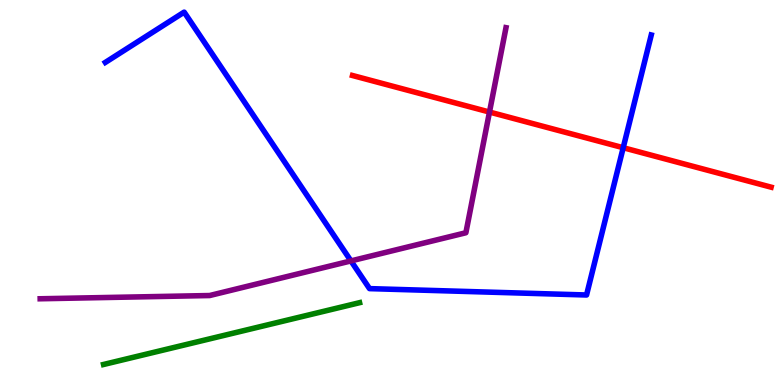[{'lines': ['blue', 'red'], 'intersections': [{'x': 8.04, 'y': 6.16}]}, {'lines': ['green', 'red'], 'intersections': []}, {'lines': ['purple', 'red'], 'intersections': [{'x': 6.32, 'y': 7.09}]}, {'lines': ['blue', 'green'], 'intersections': []}, {'lines': ['blue', 'purple'], 'intersections': [{'x': 4.53, 'y': 3.22}]}, {'lines': ['green', 'purple'], 'intersections': []}]